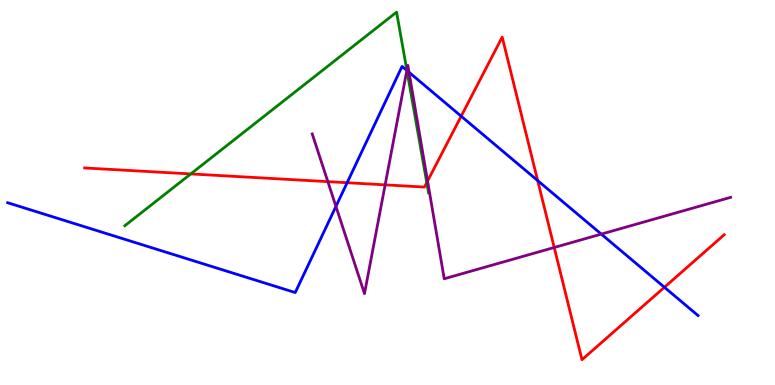[{'lines': ['blue', 'red'], 'intersections': [{'x': 4.48, 'y': 5.25}, {'x': 5.95, 'y': 6.98}, {'x': 6.94, 'y': 5.31}, {'x': 8.57, 'y': 2.54}]}, {'lines': ['green', 'red'], 'intersections': [{'x': 2.46, 'y': 5.48}, {'x': 5.51, 'y': 5.26}]}, {'lines': ['purple', 'red'], 'intersections': [{'x': 4.23, 'y': 5.28}, {'x': 4.97, 'y': 5.2}, {'x': 5.52, 'y': 5.3}, {'x': 7.15, 'y': 3.57}]}, {'lines': ['blue', 'green'], 'intersections': [{'x': 5.25, 'y': 8.17}]}, {'lines': ['blue', 'purple'], 'intersections': [{'x': 4.33, 'y': 4.64}, {'x': 5.25, 'y': 8.17}, {'x': 5.28, 'y': 8.12}, {'x': 7.76, 'y': 3.92}]}, {'lines': ['green', 'purple'], 'intersections': [{'x': 5.25, 'y': 8.17}]}]